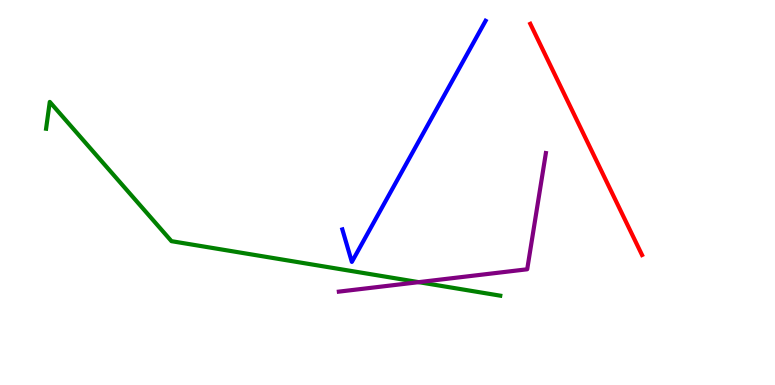[{'lines': ['blue', 'red'], 'intersections': []}, {'lines': ['green', 'red'], 'intersections': []}, {'lines': ['purple', 'red'], 'intersections': []}, {'lines': ['blue', 'green'], 'intersections': []}, {'lines': ['blue', 'purple'], 'intersections': []}, {'lines': ['green', 'purple'], 'intersections': [{'x': 5.4, 'y': 2.67}]}]